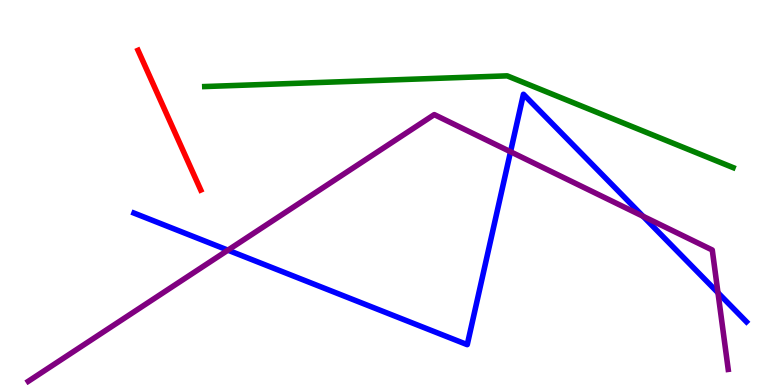[{'lines': ['blue', 'red'], 'intersections': []}, {'lines': ['green', 'red'], 'intersections': []}, {'lines': ['purple', 'red'], 'intersections': []}, {'lines': ['blue', 'green'], 'intersections': []}, {'lines': ['blue', 'purple'], 'intersections': [{'x': 2.94, 'y': 3.5}, {'x': 6.59, 'y': 6.06}, {'x': 8.3, 'y': 4.38}, {'x': 9.26, 'y': 2.4}]}, {'lines': ['green', 'purple'], 'intersections': []}]